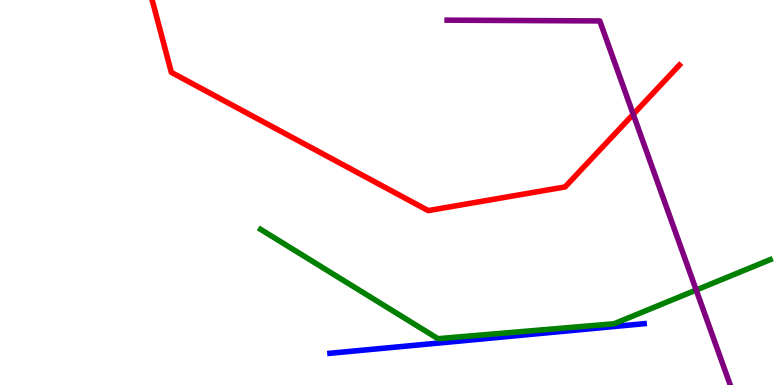[{'lines': ['blue', 'red'], 'intersections': []}, {'lines': ['green', 'red'], 'intersections': []}, {'lines': ['purple', 'red'], 'intersections': [{'x': 8.17, 'y': 7.03}]}, {'lines': ['blue', 'green'], 'intersections': []}, {'lines': ['blue', 'purple'], 'intersections': []}, {'lines': ['green', 'purple'], 'intersections': [{'x': 8.98, 'y': 2.47}]}]